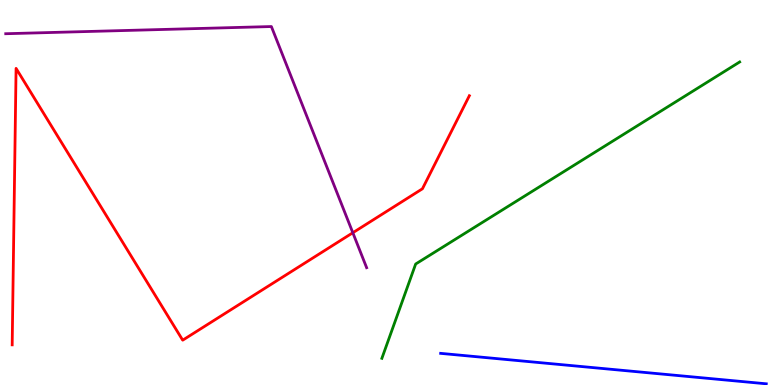[{'lines': ['blue', 'red'], 'intersections': []}, {'lines': ['green', 'red'], 'intersections': []}, {'lines': ['purple', 'red'], 'intersections': [{'x': 4.55, 'y': 3.95}]}, {'lines': ['blue', 'green'], 'intersections': []}, {'lines': ['blue', 'purple'], 'intersections': []}, {'lines': ['green', 'purple'], 'intersections': []}]